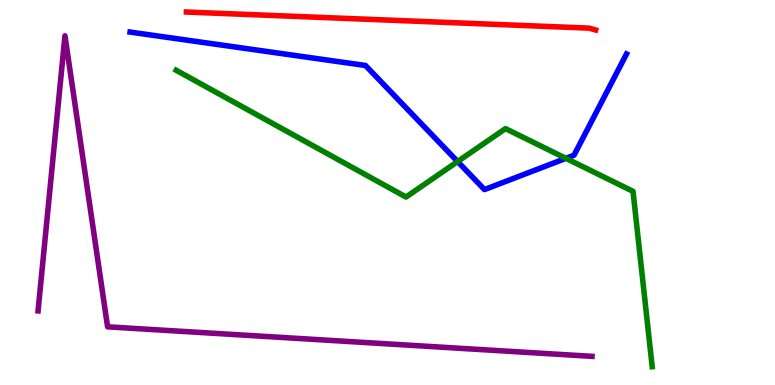[{'lines': ['blue', 'red'], 'intersections': []}, {'lines': ['green', 'red'], 'intersections': []}, {'lines': ['purple', 'red'], 'intersections': []}, {'lines': ['blue', 'green'], 'intersections': [{'x': 5.9, 'y': 5.8}, {'x': 7.3, 'y': 5.89}]}, {'lines': ['blue', 'purple'], 'intersections': []}, {'lines': ['green', 'purple'], 'intersections': []}]